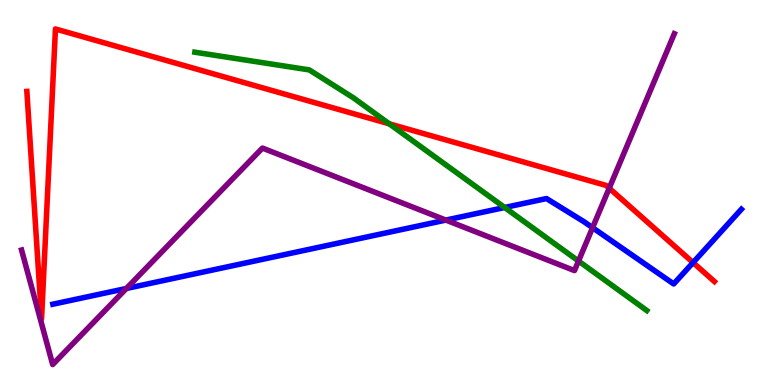[{'lines': ['blue', 'red'], 'intersections': [{'x': 8.94, 'y': 3.18}]}, {'lines': ['green', 'red'], 'intersections': [{'x': 5.02, 'y': 6.78}]}, {'lines': ['purple', 'red'], 'intersections': [{'x': 7.86, 'y': 5.11}]}, {'lines': ['blue', 'green'], 'intersections': [{'x': 6.51, 'y': 4.61}]}, {'lines': ['blue', 'purple'], 'intersections': [{'x': 1.63, 'y': 2.51}, {'x': 5.75, 'y': 4.28}, {'x': 7.65, 'y': 4.09}]}, {'lines': ['green', 'purple'], 'intersections': [{'x': 7.46, 'y': 3.22}]}]